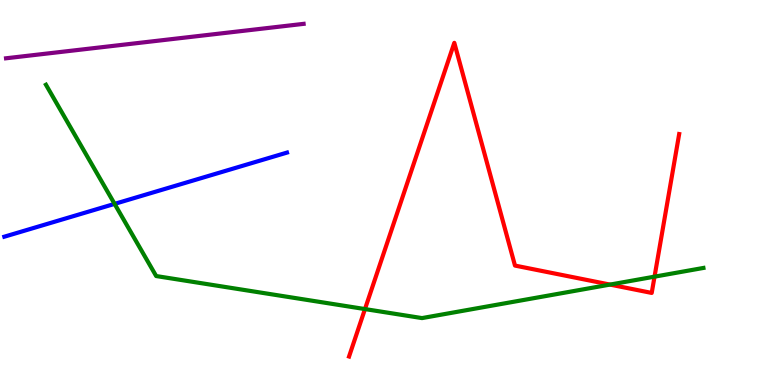[{'lines': ['blue', 'red'], 'intersections': []}, {'lines': ['green', 'red'], 'intersections': [{'x': 4.71, 'y': 1.97}, {'x': 7.87, 'y': 2.61}, {'x': 8.45, 'y': 2.81}]}, {'lines': ['purple', 'red'], 'intersections': []}, {'lines': ['blue', 'green'], 'intersections': [{'x': 1.48, 'y': 4.7}]}, {'lines': ['blue', 'purple'], 'intersections': []}, {'lines': ['green', 'purple'], 'intersections': []}]